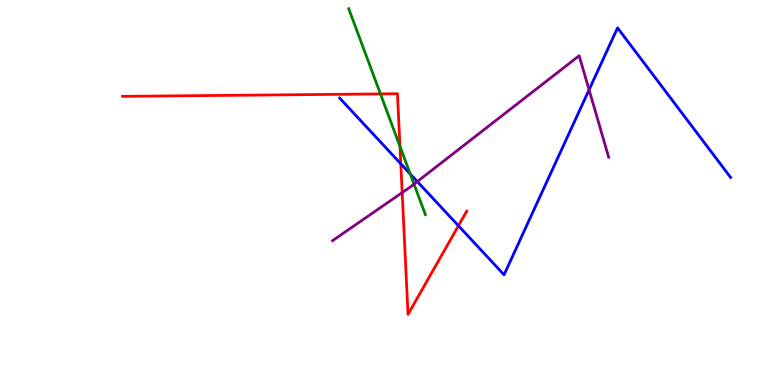[{'lines': ['blue', 'red'], 'intersections': [{'x': 5.17, 'y': 5.75}, {'x': 5.92, 'y': 4.14}]}, {'lines': ['green', 'red'], 'intersections': [{'x': 4.91, 'y': 7.56}, {'x': 5.16, 'y': 6.2}]}, {'lines': ['purple', 'red'], 'intersections': [{'x': 5.19, 'y': 5.0}]}, {'lines': ['blue', 'green'], 'intersections': [{'x': 5.29, 'y': 5.48}]}, {'lines': ['blue', 'purple'], 'intersections': [{'x': 5.38, 'y': 5.28}, {'x': 7.6, 'y': 7.67}]}, {'lines': ['green', 'purple'], 'intersections': [{'x': 5.34, 'y': 5.22}]}]